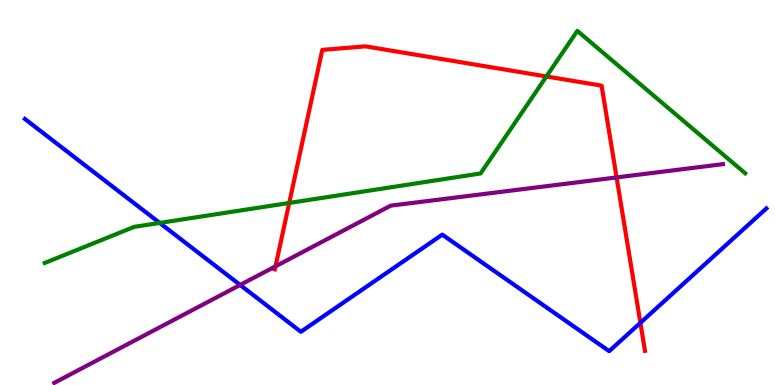[{'lines': ['blue', 'red'], 'intersections': [{'x': 8.26, 'y': 1.61}]}, {'lines': ['green', 'red'], 'intersections': [{'x': 3.73, 'y': 4.73}, {'x': 7.05, 'y': 8.01}]}, {'lines': ['purple', 'red'], 'intersections': [{'x': 3.55, 'y': 3.08}, {'x': 7.96, 'y': 5.39}]}, {'lines': ['blue', 'green'], 'intersections': [{'x': 2.06, 'y': 4.21}]}, {'lines': ['blue', 'purple'], 'intersections': [{'x': 3.1, 'y': 2.6}]}, {'lines': ['green', 'purple'], 'intersections': []}]